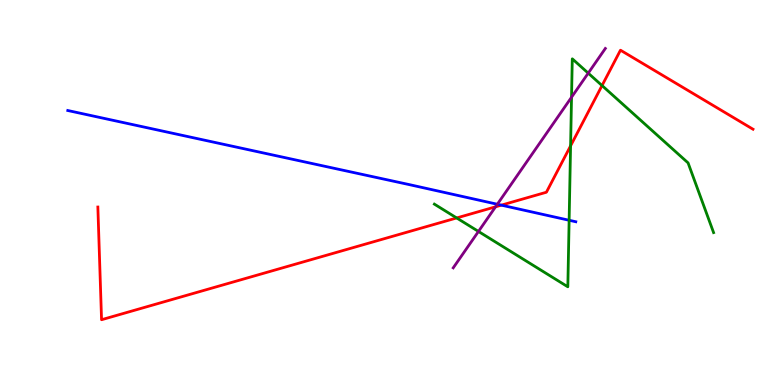[{'lines': ['blue', 'red'], 'intersections': [{'x': 6.47, 'y': 4.67}]}, {'lines': ['green', 'red'], 'intersections': [{'x': 5.89, 'y': 4.34}, {'x': 7.36, 'y': 6.21}, {'x': 7.77, 'y': 7.78}]}, {'lines': ['purple', 'red'], 'intersections': [{'x': 6.39, 'y': 4.63}]}, {'lines': ['blue', 'green'], 'intersections': [{'x': 7.34, 'y': 4.28}]}, {'lines': ['blue', 'purple'], 'intersections': [{'x': 6.42, 'y': 4.69}]}, {'lines': ['green', 'purple'], 'intersections': [{'x': 6.17, 'y': 3.99}, {'x': 7.37, 'y': 7.47}, {'x': 7.59, 'y': 8.1}]}]